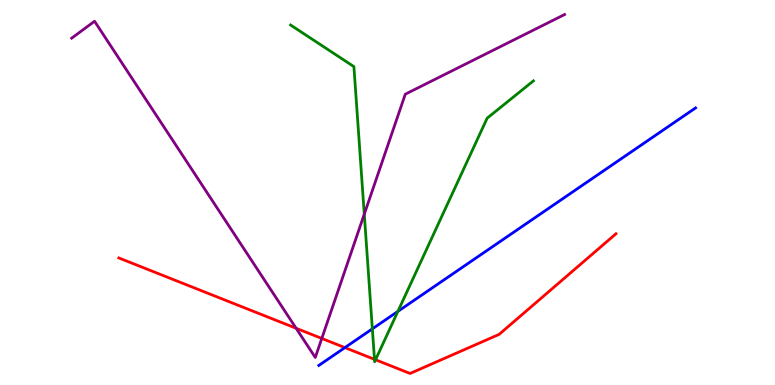[{'lines': ['blue', 'red'], 'intersections': [{'x': 4.45, 'y': 0.971}]}, {'lines': ['green', 'red'], 'intersections': [{'x': 4.83, 'y': 0.666}, {'x': 4.85, 'y': 0.655}]}, {'lines': ['purple', 'red'], 'intersections': [{'x': 3.82, 'y': 1.47}, {'x': 4.15, 'y': 1.21}]}, {'lines': ['blue', 'green'], 'intersections': [{'x': 4.8, 'y': 1.46}, {'x': 5.13, 'y': 1.91}]}, {'lines': ['blue', 'purple'], 'intersections': []}, {'lines': ['green', 'purple'], 'intersections': [{'x': 4.7, 'y': 4.44}]}]